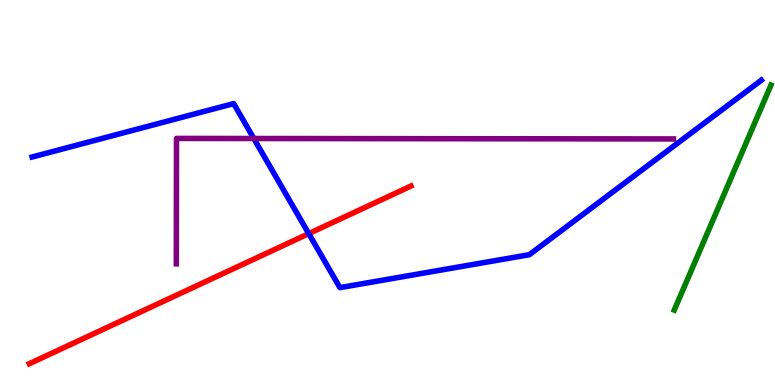[{'lines': ['blue', 'red'], 'intersections': [{'x': 3.98, 'y': 3.93}]}, {'lines': ['green', 'red'], 'intersections': []}, {'lines': ['purple', 'red'], 'intersections': []}, {'lines': ['blue', 'green'], 'intersections': []}, {'lines': ['blue', 'purple'], 'intersections': [{'x': 3.28, 'y': 6.4}]}, {'lines': ['green', 'purple'], 'intersections': []}]